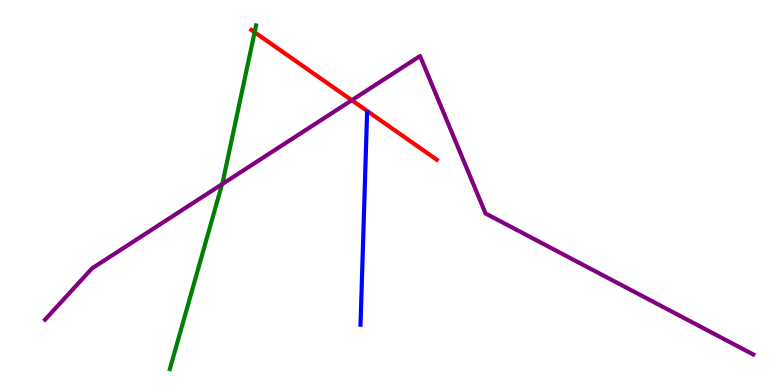[{'lines': ['blue', 'red'], 'intersections': []}, {'lines': ['green', 'red'], 'intersections': [{'x': 3.29, 'y': 9.16}]}, {'lines': ['purple', 'red'], 'intersections': [{'x': 4.54, 'y': 7.4}]}, {'lines': ['blue', 'green'], 'intersections': []}, {'lines': ['blue', 'purple'], 'intersections': []}, {'lines': ['green', 'purple'], 'intersections': [{'x': 2.87, 'y': 5.22}]}]